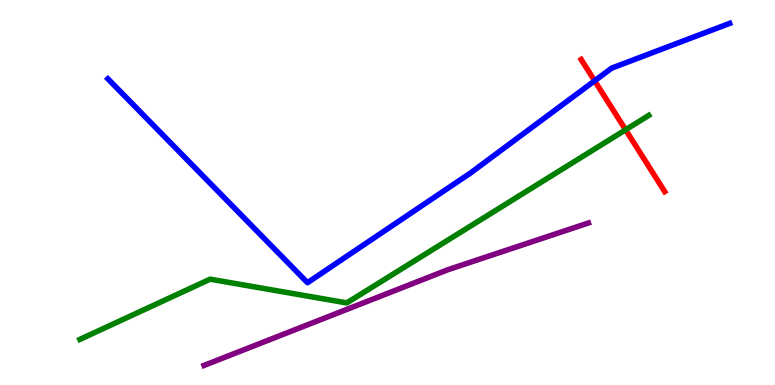[{'lines': ['blue', 'red'], 'intersections': [{'x': 7.67, 'y': 7.9}]}, {'lines': ['green', 'red'], 'intersections': [{'x': 8.07, 'y': 6.63}]}, {'lines': ['purple', 'red'], 'intersections': []}, {'lines': ['blue', 'green'], 'intersections': []}, {'lines': ['blue', 'purple'], 'intersections': []}, {'lines': ['green', 'purple'], 'intersections': []}]